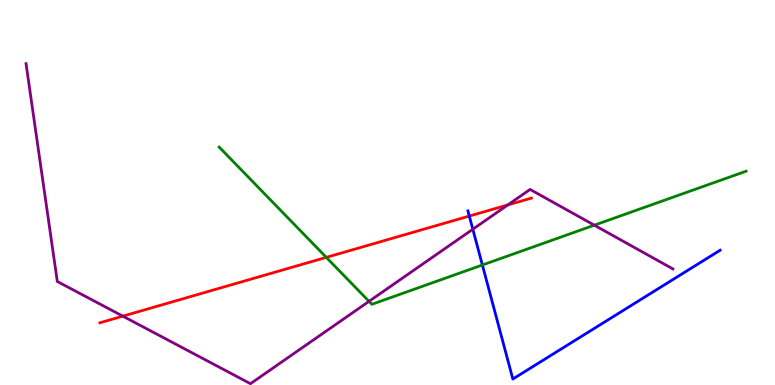[{'lines': ['blue', 'red'], 'intersections': [{'x': 6.06, 'y': 4.39}]}, {'lines': ['green', 'red'], 'intersections': [{'x': 4.21, 'y': 3.32}]}, {'lines': ['purple', 'red'], 'intersections': [{'x': 1.58, 'y': 1.79}, {'x': 6.55, 'y': 4.68}]}, {'lines': ['blue', 'green'], 'intersections': [{'x': 6.22, 'y': 3.12}]}, {'lines': ['blue', 'purple'], 'intersections': [{'x': 6.1, 'y': 4.05}]}, {'lines': ['green', 'purple'], 'intersections': [{'x': 4.76, 'y': 2.17}, {'x': 7.67, 'y': 4.15}]}]